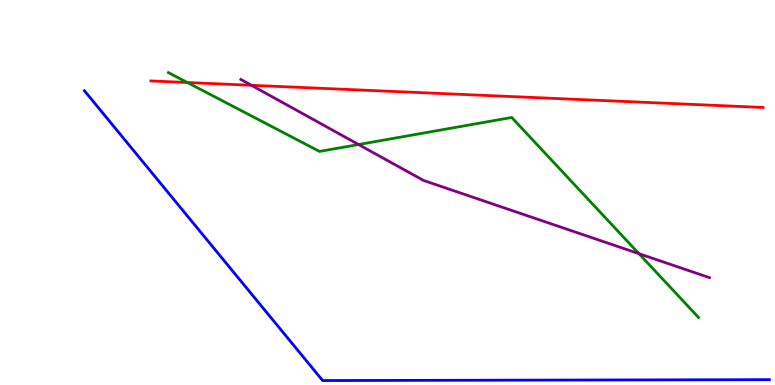[{'lines': ['blue', 'red'], 'intersections': []}, {'lines': ['green', 'red'], 'intersections': [{'x': 2.42, 'y': 7.86}]}, {'lines': ['purple', 'red'], 'intersections': [{'x': 3.24, 'y': 7.78}]}, {'lines': ['blue', 'green'], 'intersections': []}, {'lines': ['blue', 'purple'], 'intersections': []}, {'lines': ['green', 'purple'], 'intersections': [{'x': 4.63, 'y': 6.25}, {'x': 8.24, 'y': 3.41}]}]